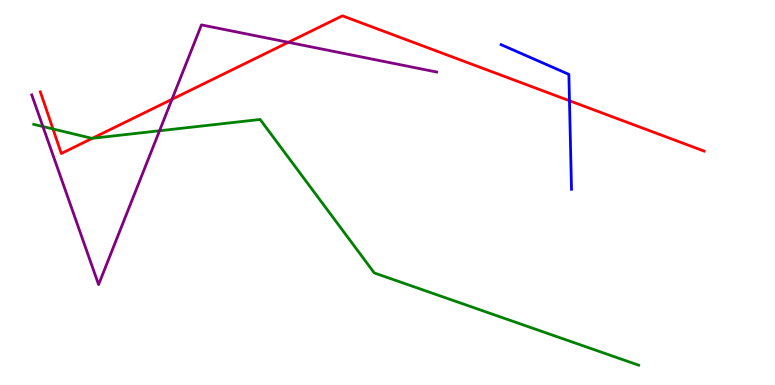[{'lines': ['blue', 'red'], 'intersections': [{'x': 7.35, 'y': 7.38}]}, {'lines': ['green', 'red'], 'intersections': [{'x': 0.684, 'y': 6.65}, {'x': 1.19, 'y': 6.41}]}, {'lines': ['purple', 'red'], 'intersections': [{'x': 2.22, 'y': 7.42}, {'x': 3.72, 'y': 8.9}]}, {'lines': ['blue', 'green'], 'intersections': []}, {'lines': ['blue', 'purple'], 'intersections': []}, {'lines': ['green', 'purple'], 'intersections': [{'x': 0.554, 'y': 6.71}, {'x': 2.06, 'y': 6.6}]}]